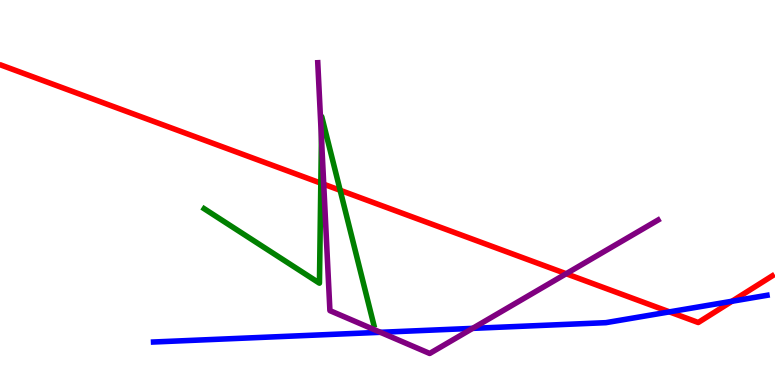[{'lines': ['blue', 'red'], 'intersections': [{'x': 8.64, 'y': 1.9}, {'x': 9.44, 'y': 2.18}]}, {'lines': ['green', 'red'], 'intersections': [{'x': 4.14, 'y': 5.24}, {'x': 4.39, 'y': 5.06}]}, {'lines': ['purple', 'red'], 'intersections': [{'x': 4.18, 'y': 5.22}, {'x': 7.31, 'y': 2.89}]}, {'lines': ['blue', 'green'], 'intersections': []}, {'lines': ['blue', 'purple'], 'intersections': [{'x': 4.91, 'y': 1.37}, {'x': 6.1, 'y': 1.47}]}, {'lines': ['green', 'purple'], 'intersections': [{'x': 4.15, 'y': 6.42}]}]